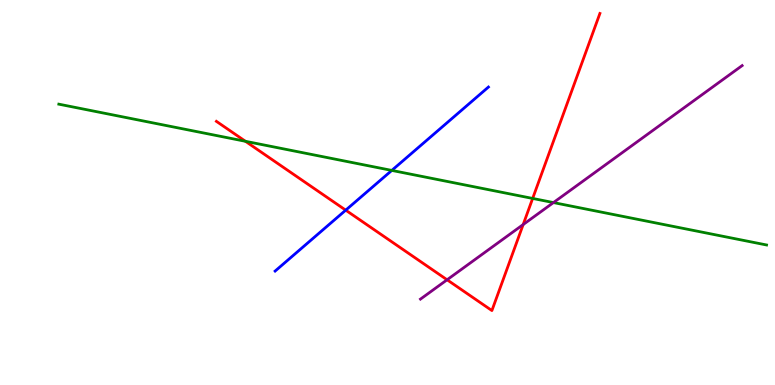[{'lines': ['blue', 'red'], 'intersections': [{'x': 4.46, 'y': 4.54}]}, {'lines': ['green', 'red'], 'intersections': [{'x': 3.17, 'y': 6.33}, {'x': 6.87, 'y': 4.85}]}, {'lines': ['purple', 'red'], 'intersections': [{'x': 5.77, 'y': 2.73}, {'x': 6.75, 'y': 4.17}]}, {'lines': ['blue', 'green'], 'intersections': [{'x': 5.06, 'y': 5.57}]}, {'lines': ['blue', 'purple'], 'intersections': []}, {'lines': ['green', 'purple'], 'intersections': [{'x': 7.14, 'y': 4.74}]}]